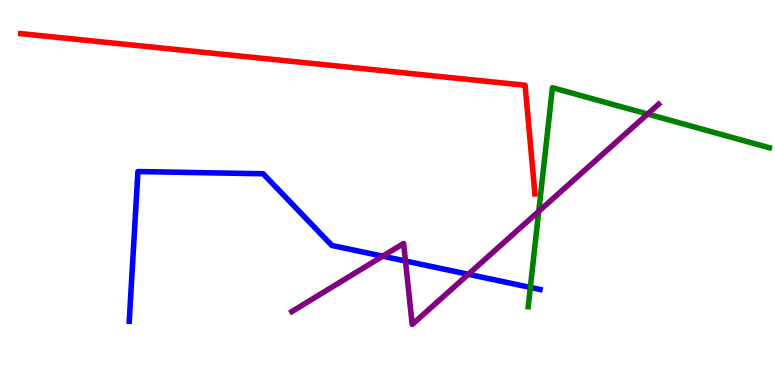[{'lines': ['blue', 'red'], 'intersections': []}, {'lines': ['green', 'red'], 'intersections': []}, {'lines': ['purple', 'red'], 'intersections': []}, {'lines': ['blue', 'green'], 'intersections': [{'x': 6.84, 'y': 2.53}]}, {'lines': ['blue', 'purple'], 'intersections': [{'x': 4.94, 'y': 3.35}, {'x': 5.23, 'y': 3.22}, {'x': 6.04, 'y': 2.88}]}, {'lines': ['green', 'purple'], 'intersections': [{'x': 6.95, 'y': 4.51}, {'x': 8.36, 'y': 7.04}]}]